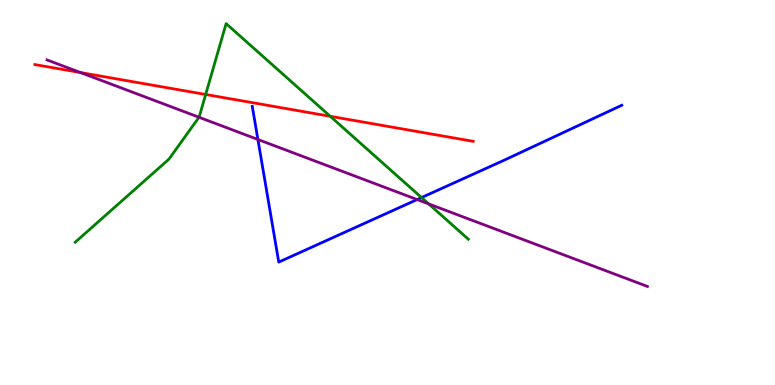[{'lines': ['blue', 'red'], 'intersections': []}, {'lines': ['green', 'red'], 'intersections': [{'x': 2.65, 'y': 7.55}, {'x': 4.26, 'y': 6.98}]}, {'lines': ['purple', 'red'], 'intersections': [{'x': 1.04, 'y': 8.12}]}, {'lines': ['blue', 'green'], 'intersections': [{'x': 5.44, 'y': 4.87}]}, {'lines': ['blue', 'purple'], 'intersections': [{'x': 3.33, 'y': 6.38}, {'x': 5.38, 'y': 4.82}]}, {'lines': ['green', 'purple'], 'intersections': [{'x': 2.57, 'y': 6.95}, {'x': 5.53, 'y': 4.7}]}]